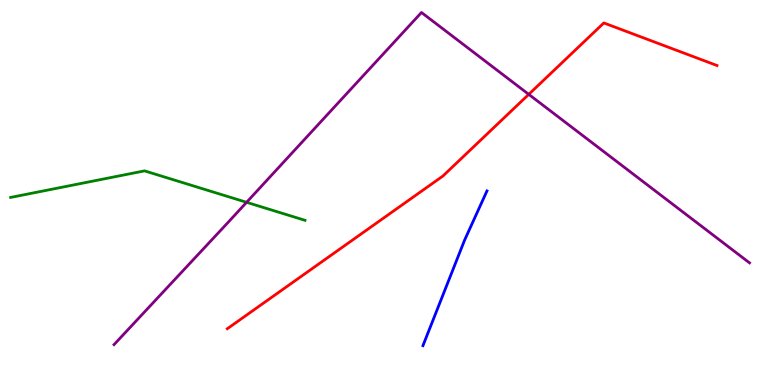[{'lines': ['blue', 'red'], 'intersections': []}, {'lines': ['green', 'red'], 'intersections': []}, {'lines': ['purple', 'red'], 'intersections': [{'x': 6.82, 'y': 7.55}]}, {'lines': ['blue', 'green'], 'intersections': []}, {'lines': ['blue', 'purple'], 'intersections': []}, {'lines': ['green', 'purple'], 'intersections': [{'x': 3.18, 'y': 4.75}]}]